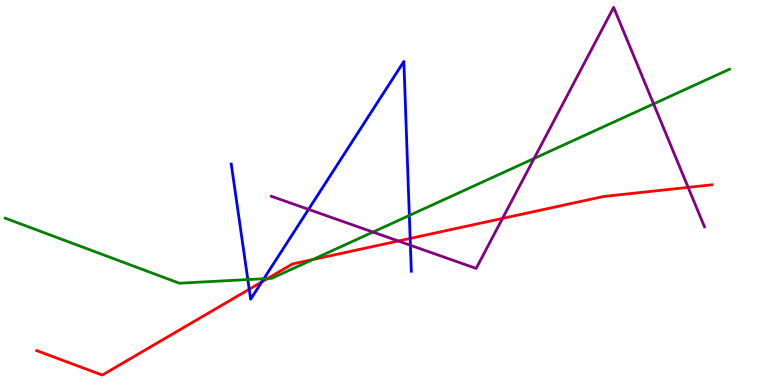[{'lines': ['blue', 'red'], 'intersections': [{'x': 3.22, 'y': 2.49}, {'x': 3.38, 'y': 2.68}, {'x': 5.29, 'y': 3.81}]}, {'lines': ['green', 'red'], 'intersections': [{'x': 3.45, 'y': 2.77}, {'x': 4.04, 'y': 3.26}]}, {'lines': ['purple', 'red'], 'intersections': [{'x': 5.14, 'y': 3.74}, {'x': 6.48, 'y': 4.33}, {'x': 8.88, 'y': 5.13}]}, {'lines': ['blue', 'green'], 'intersections': [{'x': 3.2, 'y': 2.74}, {'x': 3.4, 'y': 2.76}, {'x': 5.28, 'y': 4.4}]}, {'lines': ['blue', 'purple'], 'intersections': [{'x': 3.98, 'y': 4.56}, {'x': 5.3, 'y': 3.63}]}, {'lines': ['green', 'purple'], 'intersections': [{'x': 4.81, 'y': 3.97}, {'x': 6.89, 'y': 5.88}, {'x': 8.43, 'y': 7.3}]}]